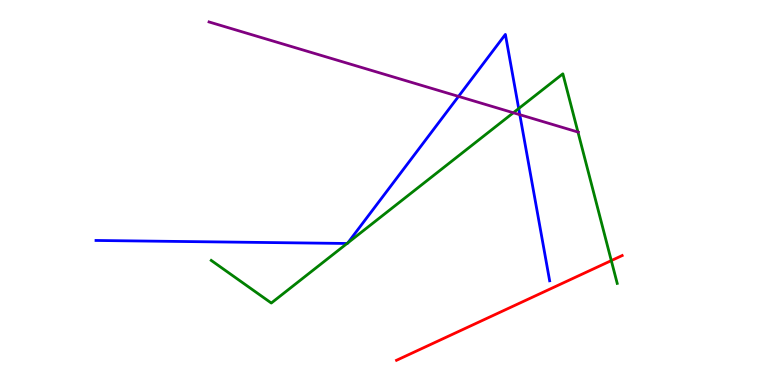[{'lines': ['blue', 'red'], 'intersections': []}, {'lines': ['green', 'red'], 'intersections': [{'x': 7.89, 'y': 3.23}]}, {'lines': ['purple', 'red'], 'intersections': []}, {'lines': ['blue', 'green'], 'intersections': [{'x': 4.48, 'y': 3.68}, {'x': 4.49, 'y': 3.69}, {'x': 6.69, 'y': 7.18}]}, {'lines': ['blue', 'purple'], 'intersections': [{'x': 5.92, 'y': 7.5}, {'x': 6.71, 'y': 7.02}]}, {'lines': ['green', 'purple'], 'intersections': [{'x': 6.62, 'y': 7.07}, {'x': 7.46, 'y': 6.57}]}]